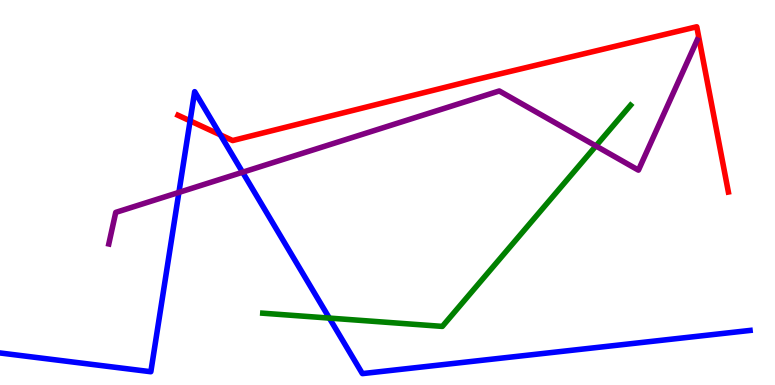[{'lines': ['blue', 'red'], 'intersections': [{'x': 2.45, 'y': 6.86}, {'x': 2.84, 'y': 6.5}]}, {'lines': ['green', 'red'], 'intersections': []}, {'lines': ['purple', 'red'], 'intersections': []}, {'lines': ['blue', 'green'], 'intersections': [{'x': 4.25, 'y': 1.74}]}, {'lines': ['blue', 'purple'], 'intersections': [{'x': 2.31, 'y': 5.0}, {'x': 3.13, 'y': 5.53}]}, {'lines': ['green', 'purple'], 'intersections': [{'x': 7.69, 'y': 6.21}]}]